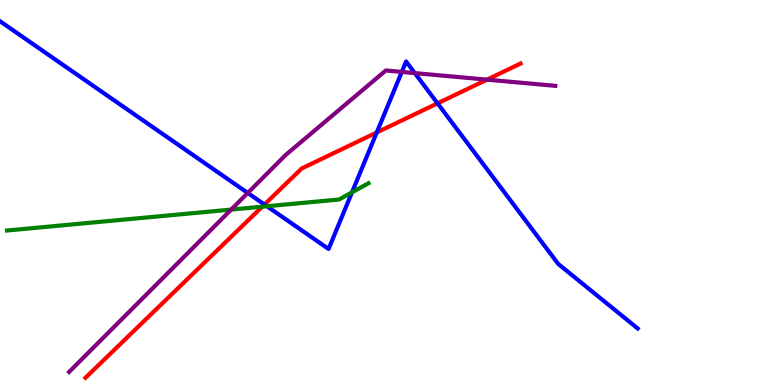[{'lines': ['blue', 'red'], 'intersections': [{'x': 3.41, 'y': 4.69}, {'x': 4.86, 'y': 6.56}, {'x': 5.65, 'y': 7.32}]}, {'lines': ['green', 'red'], 'intersections': [{'x': 3.38, 'y': 4.63}]}, {'lines': ['purple', 'red'], 'intersections': [{'x': 6.28, 'y': 7.93}]}, {'lines': ['blue', 'green'], 'intersections': [{'x': 3.44, 'y': 4.64}, {'x': 4.54, 'y': 5.0}]}, {'lines': ['blue', 'purple'], 'intersections': [{'x': 3.2, 'y': 4.99}, {'x': 5.18, 'y': 8.13}, {'x': 5.35, 'y': 8.1}]}, {'lines': ['green', 'purple'], 'intersections': [{'x': 2.98, 'y': 4.56}]}]